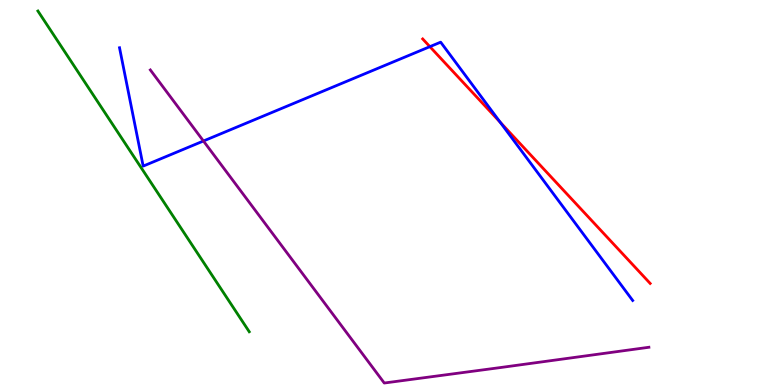[{'lines': ['blue', 'red'], 'intersections': [{'x': 5.55, 'y': 8.79}, {'x': 6.45, 'y': 6.83}]}, {'lines': ['green', 'red'], 'intersections': []}, {'lines': ['purple', 'red'], 'intersections': []}, {'lines': ['blue', 'green'], 'intersections': []}, {'lines': ['blue', 'purple'], 'intersections': [{'x': 2.63, 'y': 6.34}]}, {'lines': ['green', 'purple'], 'intersections': []}]